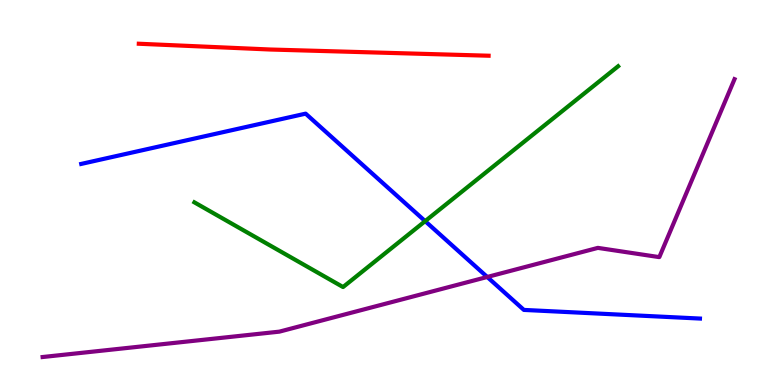[{'lines': ['blue', 'red'], 'intersections': []}, {'lines': ['green', 'red'], 'intersections': []}, {'lines': ['purple', 'red'], 'intersections': []}, {'lines': ['blue', 'green'], 'intersections': [{'x': 5.49, 'y': 4.26}]}, {'lines': ['blue', 'purple'], 'intersections': [{'x': 6.29, 'y': 2.81}]}, {'lines': ['green', 'purple'], 'intersections': []}]